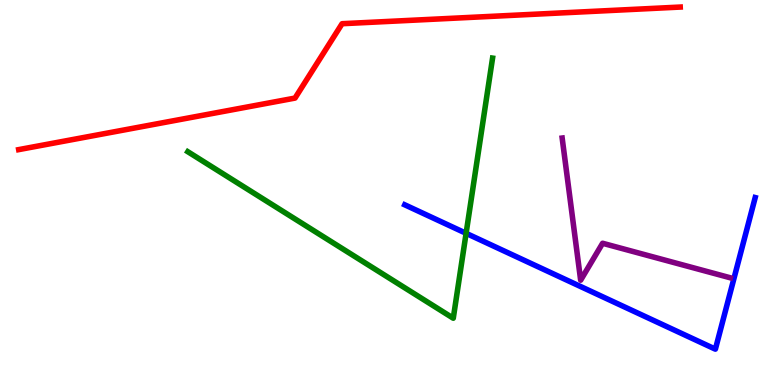[{'lines': ['blue', 'red'], 'intersections': []}, {'lines': ['green', 'red'], 'intersections': []}, {'lines': ['purple', 'red'], 'intersections': []}, {'lines': ['blue', 'green'], 'intersections': [{'x': 6.01, 'y': 3.94}]}, {'lines': ['blue', 'purple'], 'intersections': []}, {'lines': ['green', 'purple'], 'intersections': []}]